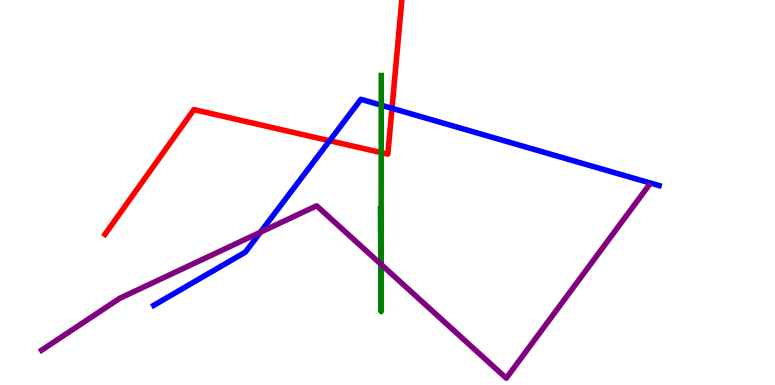[{'lines': ['blue', 'red'], 'intersections': [{'x': 4.25, 'y': 6.34}, {'x': 5.06, 'y': 7.19}]}, {'lines': ['green', 'red'], 'intersections': [{'x': 4.92, 'y': 6.04}]}, {'lines': ['purple', 'red'], 'intersections': []}, {'lines': ['blue', 'green'], 'intersections': [{'x': 4.92, 'y': 7.27}]}, {'lines': ['blue', 'purple'], 'intersections': [{'x': 3.36, 'y': 3.97}]}, {'lines': ['green', 'purple'], 'intersections': [{'x': 4.91, 'y': 3.14}, {'x': 4.92, 'y': 3.13}]}]